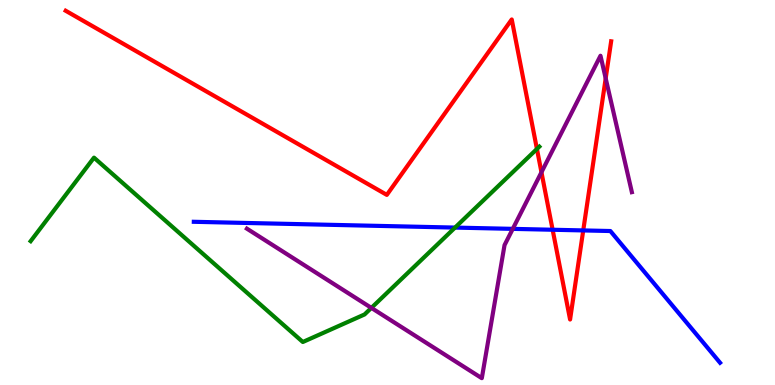[{'lines': ['blue', 'red'], 'intersections': [{'x': 7.13, 'y': 4.03}, {'x': 7.53, 'y': 4.01}]}, {'lines': ['green', 'red'], 'intersections': [{'x': 6.93, 'y': 6.13}]}, {'lines': ['purple', 'red'], 'intersections': [{'x': 6.99, 'y': 5.53}, {'x': 7.82, 'y': 7.97}]}, {'lines': ['blue', 'green'], 'intersections': [{'x': 5.87, 'y': 4.09}]}, {'lines': ['blue', 'purple'], 'intersections': [{'x': 6.62, 'y': 4.06}]}, {'lines': ['green', 'purple'], 'intersections': [{'x': 4.79, 'y': 2.0}]}]